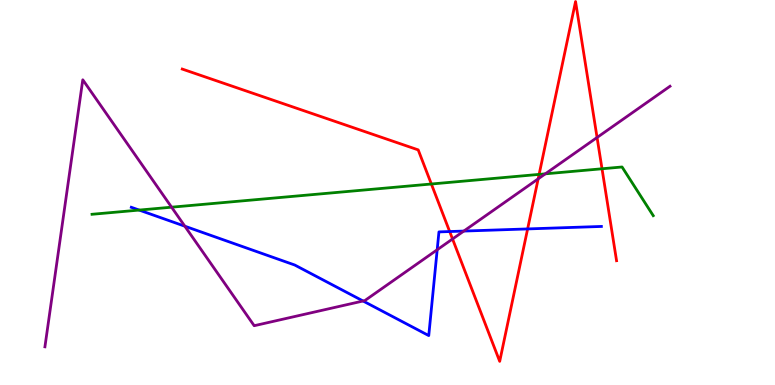[{'lines': ['blue', 'red'], 'intersections': [{'x': 5.8, 'y': 3.99}, {'x': 6.81, 'y': 4.05}]}, {'lines': ['green', 'red'], 'intersections': [{'x': 5.57, 'y': 5.22}, {'x': 6.96, 'y': 5.47}, {'x': 7.77, 'y': 5.62}]}, {'lines': ['purple', 'red'], 'intersections': [{'x': 5.84, 'y': 3.79}, {'x': 6.94, 'y': 5.35}, {'x': 7.7, 'y': 6.43}]}, {'lines': ['blue', 'green'], 'intersections': [{'x': 1.8, 'y': 4.54}]}, {'lines': ['blue', 'purple'], 'intersections': [{'x': 2.38, 'y': 4.12}, {'x': 4.68, 'y': 2.18}, {'x': 5.64, 'y': 3.51}, {'x': 5.98, 'y': 4.0}]}, {'lines': ['green', 'purple'], 'intersections': [{'x': 2.21, 'y': 4.62}, {'x': 7.04, 'y': 5.48}]}]